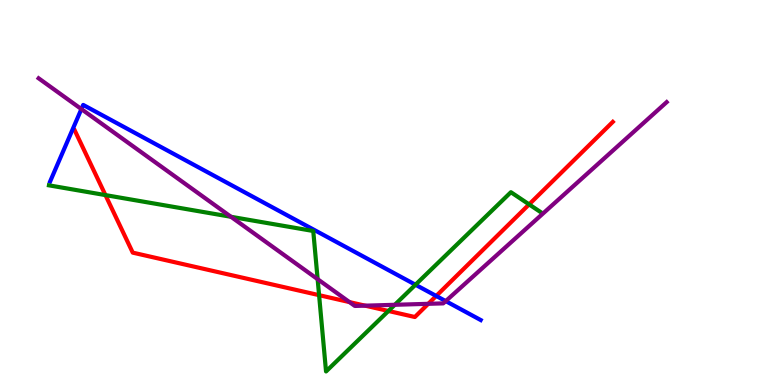[{'lines': ['blue', 'red'], 'intersections': [{'x': 5.63, 'y': 2.31}]}, {'lines': ['green', 'red'], 'intersections': [{'x': 1.36, 'y': 4.93}, {'x': 4.12, 'y': 2.33}, {'x': 5.01, 'y': 1.92}, {'x': 6.83, 'y': 4.69}]}, {'lines': ['purple', 'red'], 'intersections': [{'x': 4.51, 'y': 2.15}, {'x': 4.71, 'y': 2.06}, {'x': 5.53, 'y': 2.11}]}, {'lines': ['blue', 'green'], 'intersections': [{'x': 5.36, 'y': 2.6}]}, {'lines': ['blue', 'purple'], 'intersections': [{'x': 1.05, 'y': 7.17}, {'x': 5.75, 'y': 2.18}]}, {'lines': ['green', 'purple'], 'intersections': [{'x': 2.98, 'y': 4.37}, {'x': 4.1, 'y': 2.75}, {'x': 5.09, 'y': 2.08}]}]